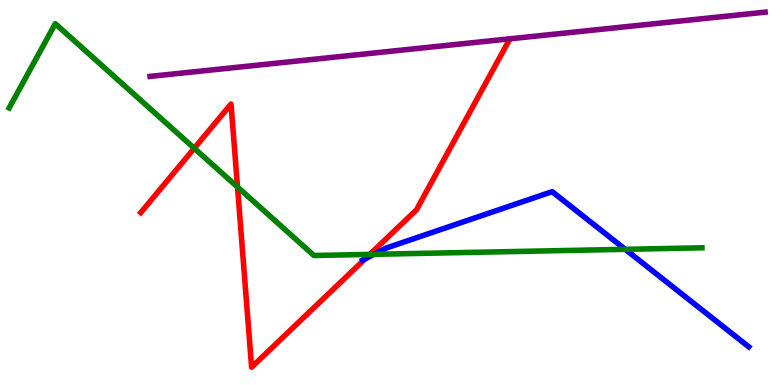[{'lines': ['blue', 'red'], 'intersections': [{'x': 4.71, 'y': 3.28}]}, {'lines': ['green', 'red'], 'intersections': [{'x': 2.51, 'y': 6.15}, {'x': 3.06, 'y': 5.14}, {'x': 4.77, 'y': 3.39}]}, {'lines': ['purple', 'red'], 'intersections': []}, {'lines': ['blue', 'green'], 'intersections': [{'x': 4.83, 'y': 3.39}, {'x': 8.07, 'y': 3.52}]}, {'lines': ['blue', 'purple'], 'intersections': []}, {'lines': ['green', 'purple'], 'intersections': []}]